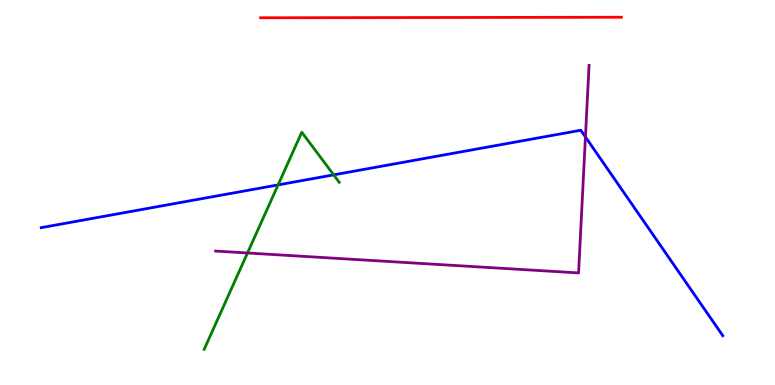[{'lines': ['blue', 'red'], 'intersections': []}, {'lines': ['green', 'red'], 'intersections': []}, {'lines': ['purple', 'red'], 'intersections': []}, {'lines': ['blue', 'green'], 'intersections': [{'x': 3.59, 'y': 5.2}, {'x': 4.31, 'y': 5.46}]}, {'lines': ['blue', 'purple'], 'intersections': [{'x': 7.55, 'y': 6.44}]}, {'lines': ['green', 'purple'], 'intersections': [{'x': 3.19, 'y': 3.43}]}]